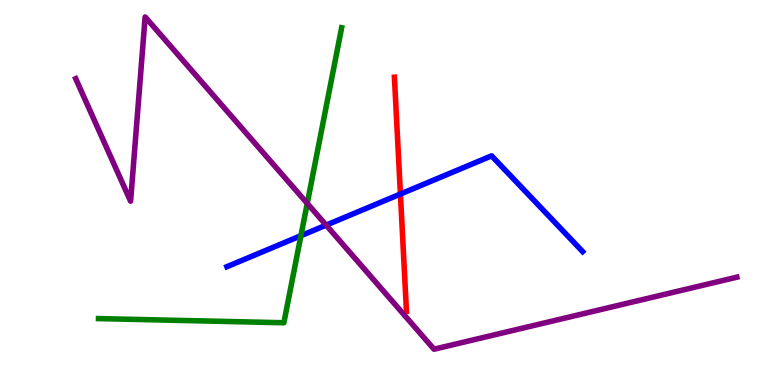[{'lines': ['blue', 'red'], 'intersections': [{'x': 5.17, 'y': 4.96}]}, {'lines': ['green', 'red'], 'intersections': []}, {'lines': ['purple', 'red'], 'intersections': []}, {'lines': ['blue', 'green'], 'intersections': [{'x': 3.88, 'y': 3.88}]}, {'lines': ['blue', 'purple'], 'intersections': [{'x': 4.21, 'y': 4.15}]}, {'lines': ['green', 'purple'], 'intersections': [{'x': 3.96, 'y': 4.72}]}]